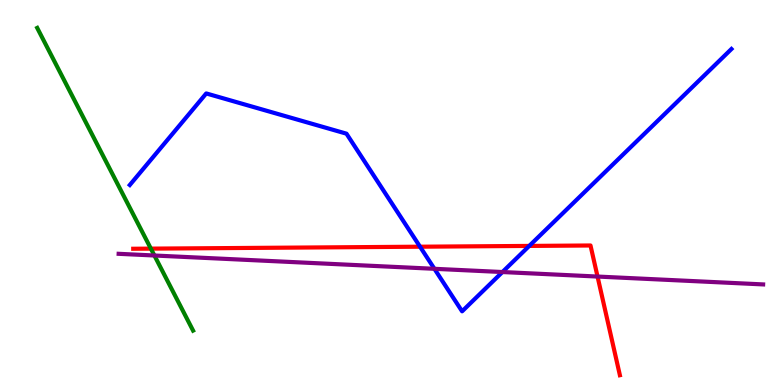[{'lines': ['blue', 'red'], 'intersections': [{'x': 5.42, 'y': 3.59}, {'x': 6.83, 'y': 3.61}]}, {'lines': ['green', 'red'], 'intersections': [{'x': 1.95, 'y': 3.54}]}, {'lines': ['purple', 'red'], 'intersections': [{'x': 7.71, 'y': 2.82}]}, {'lines': ['blue', 'green'], 'intersections': []}, {'lines': ['blue', 'purple'], 'intersections': [{'x': 5.61, 'y': 3.02}, {'x': 6.48, 'y': 2.93}]}, {'lines': ['green', 'purple'], 'intersections': [{'x': 1.99, 'y': 3.36}]}]